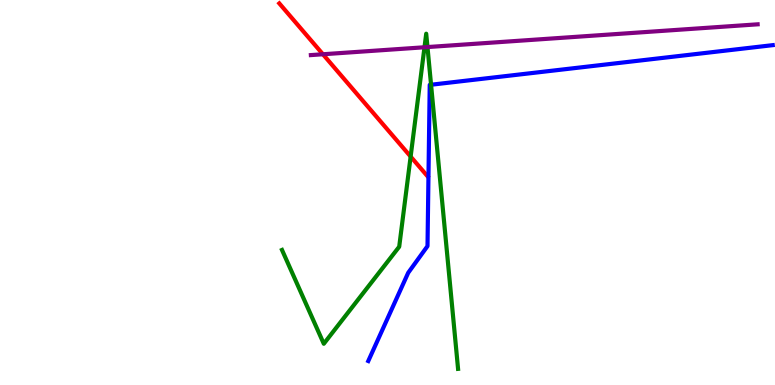[{'lines': ['blue', 'red'], 'intersections': []}, {'lines': ['green', 'red'], 'intersections': [{'x': 5.3, 'y': 5.93}]}, {'lines': ['purple', 'red'], 'intersections': [{'x': 4.17, 'y': 8.59}]}, {'lines': ['blue', 'green'], 'intersections': [{'x': 5.56, 'y': 7.8}]}, {'lines': ['blue', 'purple'], 'intersections': []}, {'lines': ['green', 'purple'], 'intersections': [{'x': 5.48, 'y': 8.77}, {'x': 5.52, 'y': 8.78}]}]